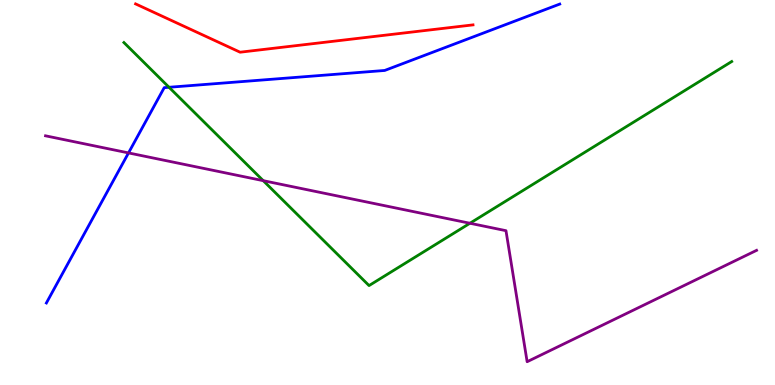[{'lines': ['blue', 'red'], 'intersections': []}, {'lines': ['green', 'red'], 'intersections': []}, {'lines': ['purple', 'red'], 'intersections': []}, {'lines': ['blue', 'green'], 'intersections': [{'x': 2.18, 'y': 7.73}]}, {'lines': ['blue', 'purple'], 'intersections': [{'x': 1.66, 'y': 6.03}]}, {'lines': ['green', 'purple'], 'intersections': [{'x': 3.4, 'y': 5.31}, {'x': 6.06, 'y': 4.2}]}]